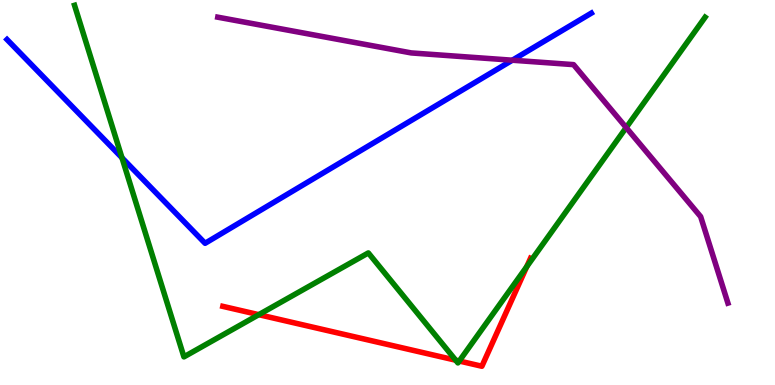[{'lines': ['blue', 'red'], 'intersections': []}, {'lines': ['green', 'red'], 'intersections': [{'x': 3.34, 'y': 1.83}, {'x': 5.88, 'y': 0.644}, {'x': 5.93, 'y': 0.623}, {'x': 6.8, 'y': 3.07}]}, {'lines': ['purple', 'red'], 'intersections': []}, {'lines': ['blue', 'green'], 'intersections': [{'x': 1.57, 'y': 5.9}]}, {'lines': ['blue', 'purple'], 'intersections': [{'x': 6.61, 'y': 8.44}]}, {'lines': ['green', 'purple'], 'intersections': [{'x': 8.08, 'y': 6.69}]}]